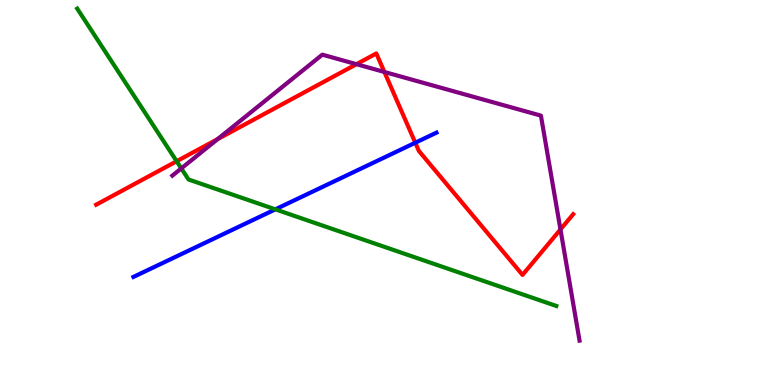[{'lines': ['blue', 'red'], 'intersections': [{'x': 5.36, 'y': 6.29}]}, {'lines': ['green', 'red'], 'intersections': [{'x': 2.28, 'y': 5.81}]}, {'lines': ['purple', 'red'], 'intersections': [{'x': 2.81, 'y': 6.39}, {'x': 4.6, 'y': 8.33}, {'x': 4.96, 'y': 8.13}, {'x': 7.23, 'y': 4.04}]}, {'lines': ['blue', 'green'], 'intersections': [{'x': 3.55, 'y': 4.56}]}, {'lines': ['blue', 'purple'], 'intersections': []}, {'lines': ['green', 'purple'], 'intersections': [{'x': 2.34, 'y': 5.63}]}]